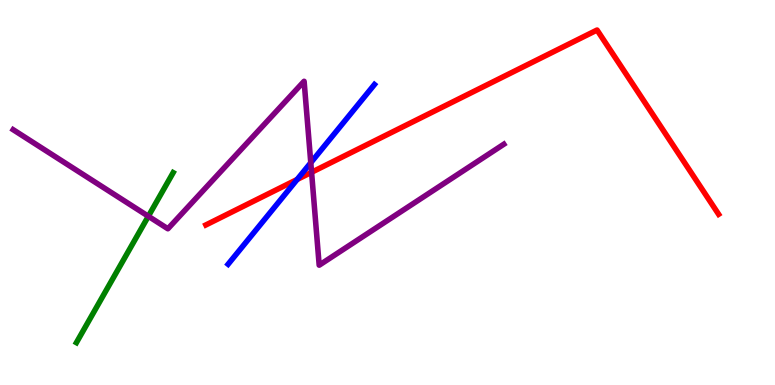[{'lines': ['blue', 'red'], 'intersections': [{'x': 3.83, 'y': 5.34}]}, {'lines': ['green', 'red'], 'intersections': []}, {'lines': ['purple', 'red'], 'intersections': [{'x': 4.02, 'y': 5.53}]}, {'lines': ['blue', 'green'], 'intersections': []}, {'lines': ['blue', 'purple'], 'intersections': [{'x': 4.01, 'y': 5.77}]}, {'lines': ['green', 'purple'], 'intersections': [{'x': 1.91, 'y': 4.38}]}]